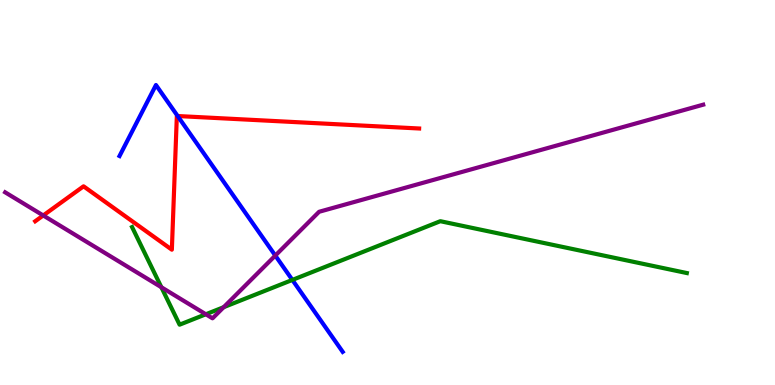[{'lines': ['blue', 'red'], 'intersections': [{'x': 2.29, 'y': 6.99}]}, {'lines': ['green', 'red'], 'intersections': []}, {'lines': ['purple', 'red'], 'intersections': [{'x': 0.558, 'y': 4.4}]}, {'lines': ['blue', 'green'], 'intersections': [{'x': 3.77, 'y': 2.73}]}, {'lines': ['blue', 'purple'], 'intersections': [{'x': 3.55, 'y': 3.36}]}, {'lines': ['green', 'purple'], 'intersections': [{'x': 2.08, 'y': 2.54}, {'x': 2.66, 'y': 1.84}, {'x': 2.89, 'y': 2.02}]}]